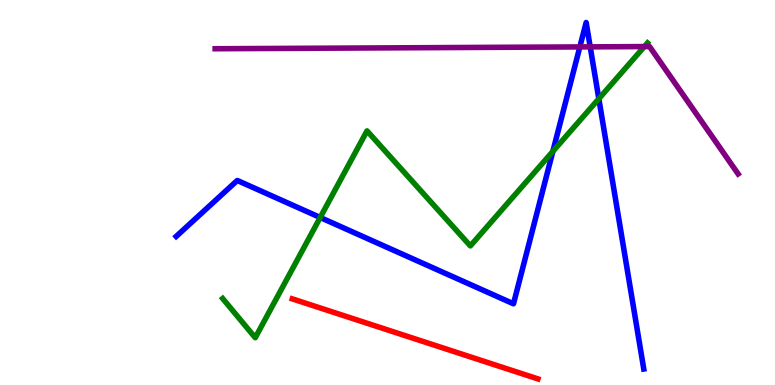[{'lines': ['blue', 'red'], 'intersections': []}, {'lines': ['green', 'red'], 'intersections': []}, {'lines': ['purple', 'red'], 'intersections': []}, {'lines': ['blue', 'green'], 'intersections': [{'x': 4.13, 'y': 4.35}, {'x': 7.13, 'y': 6.07}, {'x': 7.73, 'y': 7.44}]}, {'lines': ['blue', 'purple'], 'intersections': [{'x': 7.48, 'y': 8.78}, {'x': 7.62, 'y': 8.78}]}, {'lines': ['green', 'purple'], 'intersections': [{'x': 8.31, 'y': 8.79}]}]